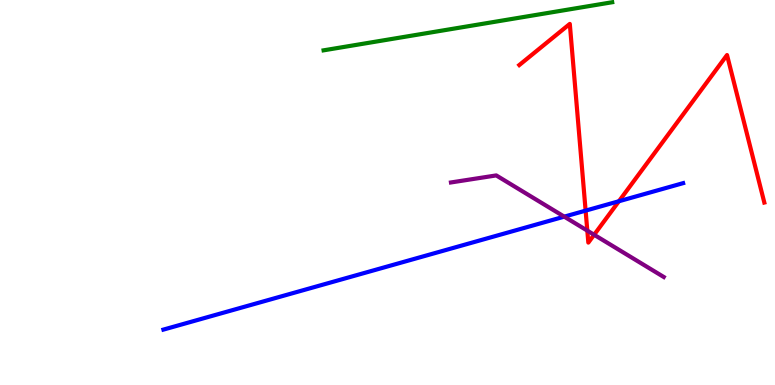[{'lines': ['blue', 'red'], 'intersections': [{'x': 7.56, 'y': 4.53}, {'x': 7.99, 'y': 4.77}]}, {'lines': ['green', 'red'], 'intersections': []}, {'lines': ['purple', 'red'], 'intersections': [{'x': 7.58, 'y': 4.01}, {'x': 7.67, 'y': 3.9}]}, {'lines': ['blue', 'green'], 'intersections': []}, {'lines': ['blue', 'purple'], 'intersections': [{'x': 7.28, 'y': 4.37}]}, {'lines': ['green', 'purple'], 'intersections': []}]